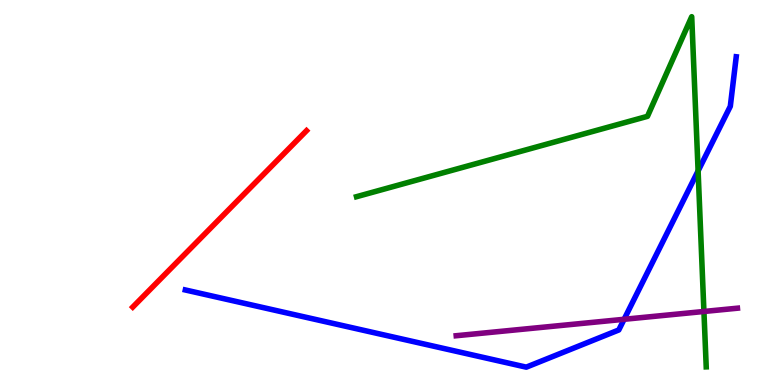[{'lines': ['blue', 'red'], 'intersections': []}, {'lines': ['green', 'red'], 'intersections': []}, {'lines': ['purple', 'red'], 'intersections': []}, {'lines': ['blue', 'green'], 'intersections': [{'x': 9.01, 'y': 5.56}]}, {'lines': ['blue', 'purple'], 'intersections': [{'x': 8.05, 'y': 1.71}]}, {'lines': ['green', 'purple'], 'intersections': [{'x': 9.08, 'y': 1.91}]}]